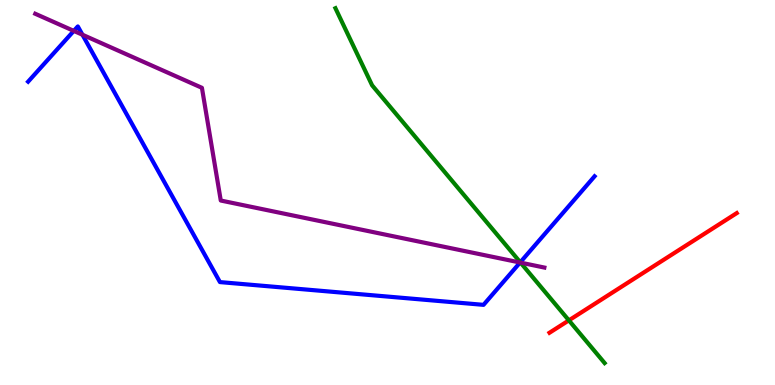[{'lines': ['blue', 'red'], 'intersections': []}, {'lines': ['green', 'red'], 'intersections': [{'x': 7.34, 'y': 1.68}]}, {'lines': ['purple', 'red'], 'intersections': []}, {'lines': ['blue', 'green'], 'intersections': [{'x': 6.71, 'y': 3.19}]}, {'lines': ['blue', 'purple'], 'intersections': [{'x': 0.952, 'y': 9.2}, {'x': 1.06, 'y': 9.1}, {'x': 6.71, 'y': 3.18}]}, {'lines': ['green', 'purple'], 'intersections': [{'x': 6.72, 'y': 3.18}]}]